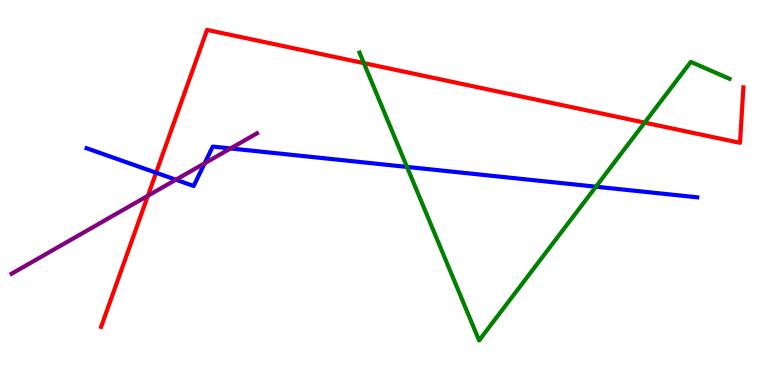[{'lines': ['blue', 'red'], 'intersections': [{'x': 2.01, 'y': 5.51}]}, {'lines': ['green', 'red'], 'intersections': [{'x': 4.69, 'y': 8.36}, {'x': 8.32, 'y': 6.81}]}, {'lines': ['purple', 'red'], 'intersections': [{'x': 1.91, 'y': 4.92}]}, {'lines': ['blue', 'green'], 'intersections': [{'x': 5.25, 'y': 5.66}, {'x': 7.69, 'y': 5.15}]}, {'lines': ['blue', 'purple'], 'intersections': [{'x': 2.27, 'y': 5.33}, {'x': 2.64, 'y': 5.76}, {'x': 2.98, 'y': 6.14}]}, {'lines': ['green', 'purple'], 'intersections': []}]